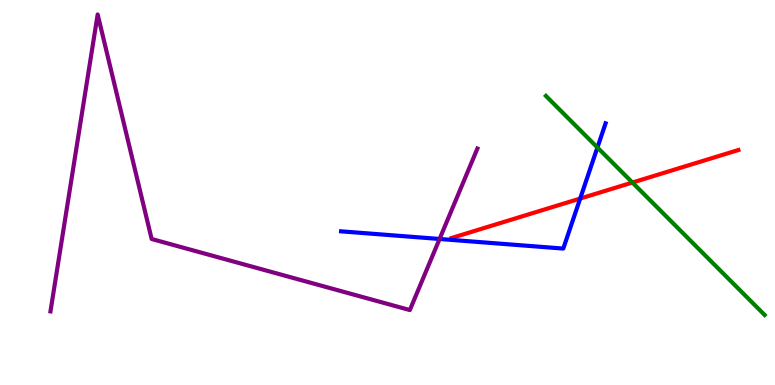[{'lines': ['blue', 'red'], 'intersections': [{'x': 7.49, 'y': 4.84}]}, {'lines': ['green', 'red'], 'intersections': [{'x': 8.16, 'y': 5.26}]}, {'lines': ['purple', 'red'], 'intersections': []}, {'lines': ['blue', 'green'], 'intersections': [{'x': 7.71, 'y': 6.17}]}, {'lines': ['blue', 'purple'], 'intersections': [{'x': 5.67, 'y': 3.79}]}, {'lines': ['green', 'purple'], 'intersections': []}]